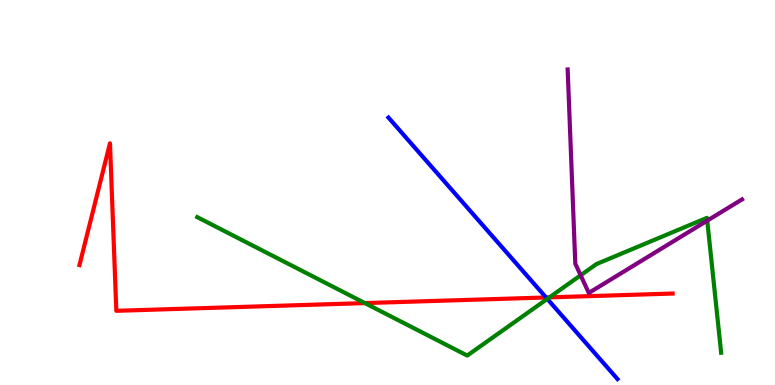[{'lines': ['blue', 'red'], 'intersections': [{'x': 7.05, 'y': 2.27}]}, {'lines': ['green', 'red'], 'intersections': [{'x': 4.71, 'y': 2.13}, {'x': 7.09, 'y': 2.28}]}, {'lines': ['purple', 'red'], 'intersections': []}, {'lines': ['blue', 'green'], 'intersections': [{'x': 7.06, 'y': 2.24}]}, {'lines': ['blue', 'purple'], 'intersections': []}, {'lines': ['green', 'purple'], 'intersections': [{'x': 7.49, 'y': 2.85}, {'x': 9.13, 'y': 4.27}]}]